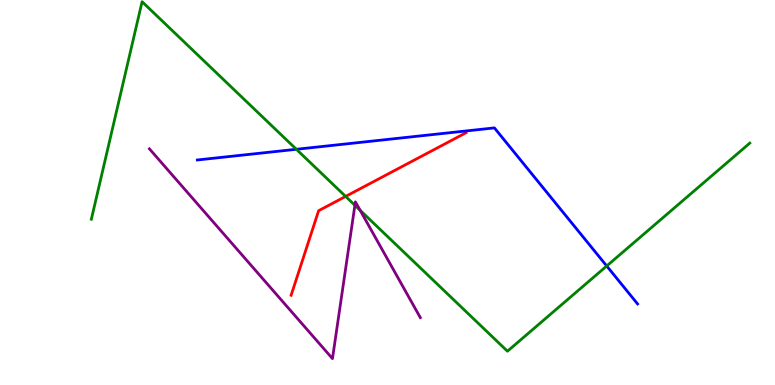[{'lines': ['blue', 'red'], 'intersections': []}, {'lines': ['green', 'red'], 'intersections': [{'x': 4.46, 'y': 4.9}]}, {'lines': ['purple', 'red'], 'intersections': []}, {'lines': ['blue', 'green'], 'intersections': [{'x': 3.82, 'y': 6.12}, {'x': 7.83, 'y': 3.09}]}, {'lines': ['blue', 'purple'], 'intersections': []}, {'lines': ['green', 'purple'], 'intersections': [{'x': 4.58, 'y': 4.67}, {'x': 4.65, 'y': 4.54}]}]